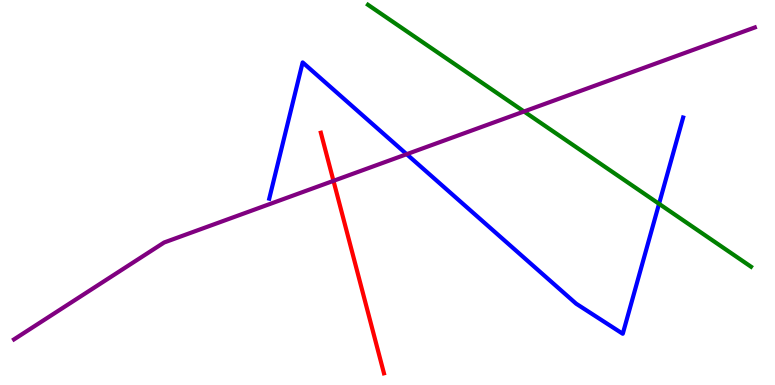[{'lines': ['blue', 'red'], 'intersections': []}, {'lines': ['green', 'red'], 'intersections': []}, {'lines': ['purple', 'red'], 'intersections': [{'x': 4.3, 'y': 5.3}]}, {'lines': ['blue', 'green'], 'intersections': [{'x': 8.5, 'y': 4.71}]}, {'lines': ['blue', 'purple'], 'intersections': [{'x': 5.25, 'y': 5.99}]}, {'lines': ['green', 'purple'], 'intersections': [{'x': 6.76, 'y': 7.1}]}]